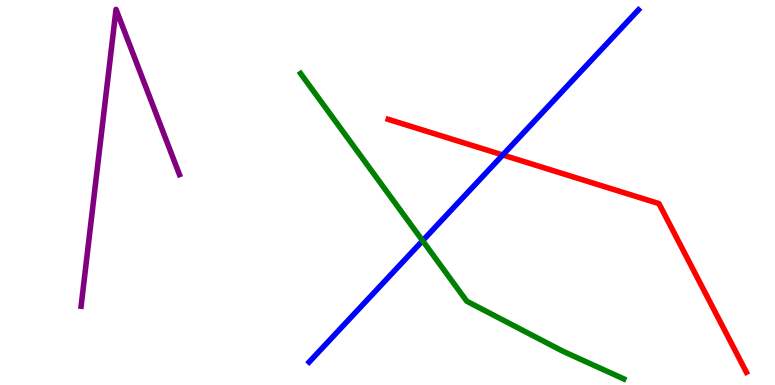[{'lines': ['blue', 'red'], 'intersections': [{'x': 6.49, 'y': 5.97}]}, {'lines': ['green', 'red'], 'intersections': []}, {'lines': ['purple', 'red'], 'intersections': []}, {'lines': ['blue', 'green'], 'intersections': [{'x': 5.45, 'y': 3.75}]}, {'lines': ['blue', 'purple'], 'intersections': []}, {'lines': ['green', 'purple'], 'intersections': []}]